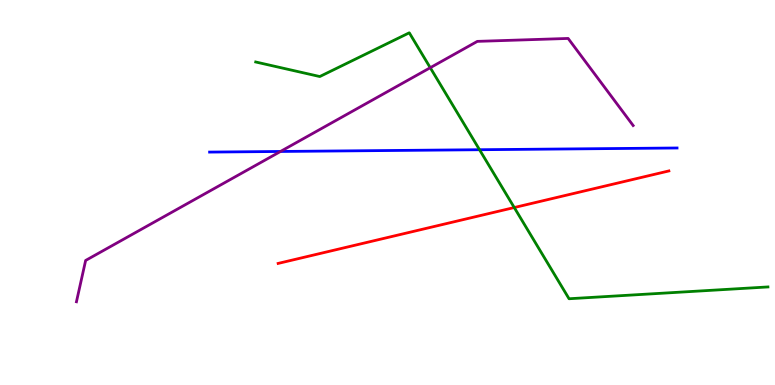[{'lines': ['blue', 'red'], 'intersections': []}, {'lines': ['green', 'red'], 'intersections': [{'x': 6.64, 'y': 4.61}]}, {'lines': ['purple', 'red'], 'intersections': []}, {'lines': ['blue', 'green'], 'intersections': [{'x': 6.19, 'y': 6.11}]}, {'lines': ['blue', 'purple'], 'intersections': [{'x': 3.62, 'y': 6.07}]}, {'lines': ['green', 'purple'], 'intersections': [{'x': 5.55, 'y': 8.24}]}]